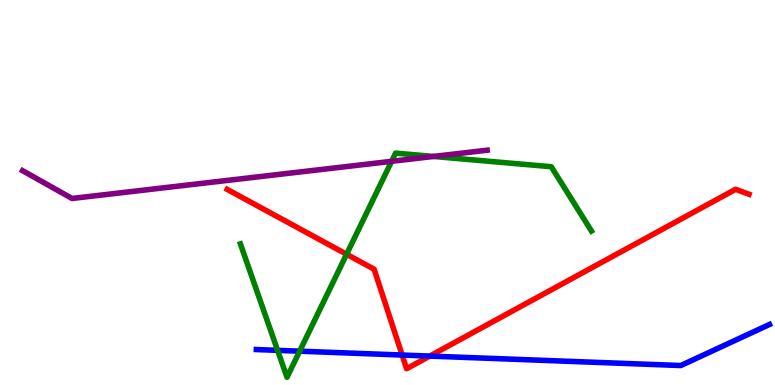[{'lines': ['blue', 'red'], 'intersections': [{'x': 5.19, 'y': 0.778}, {'x': 5.55, 'y': 0.751}]}, {'lines': ['green', 'red'], 'intersections': [{'x': 4.47, 'y': 3.4}]}, {'lines': ['purple', 'red'], 'intersections': []}, {'lines': ['blue', 'green'], 'intersections': [{'x': 3.58, 'y': 0.9}, {'x': 3.87, 'y': 0.878}]}, {'lines': ['blue', 'purple'], 'intersections': []}, {'lines': ['green', 'purple'], 'intersections': [{'x': 5.05, 'y': 5.81}, {'x': 5.59, 'y': 5.94}]}]